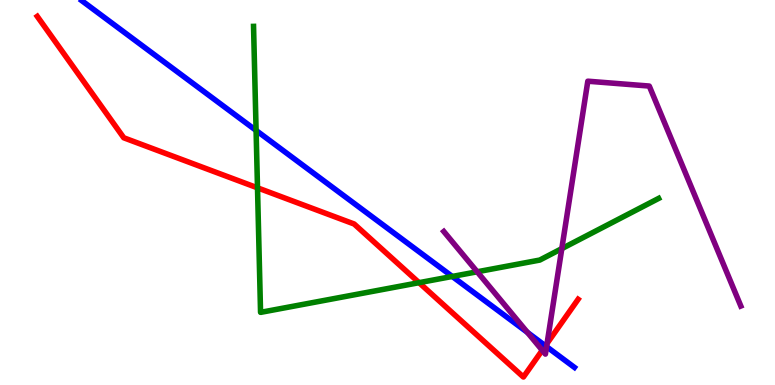[{'lines': ['blue', 'red'], 'intersections': [{'x': 7.04, 'y': 1.02}]}, {'lines': ['green', 'red'], 'intersections': [{'x': 3.32, 'y': 5.12}, {'x': 5.41, 'y': 2.66}]}, {'lines': ['purple', 'red'], 'intersections': [{'x': 7.0, 'y': 0.902}, {'x': 7.06, 'y': 1.08}]}, {'lines': ['blue', 'green'], 'intersections': [{'x': 3.3, 'y': 6.61}, {'x': 5.84, 'y': 2.82}]}, {'lines': ['blue', 'purple'], 'intersections': [{'x': 6.81, 'y': 1.37}, {'x': 7.05, 'y': 0.996}]}, {'lines': ['green', 'purple'], 'intersections': [{'x': 6.16, 'y': 2.94}, {'x': 7.25, 'y': 3.54}]}]